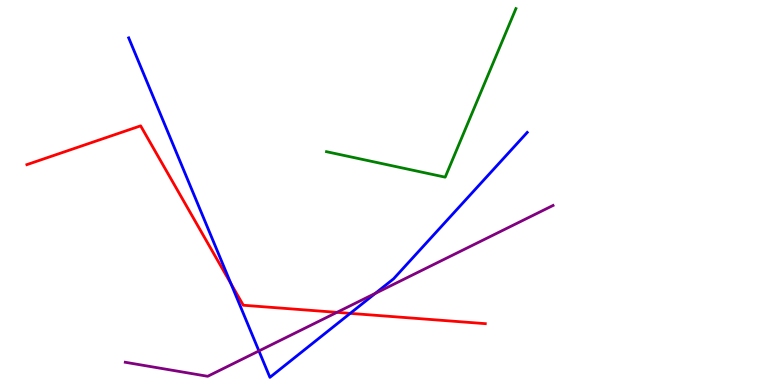[{'lines': ['blue', 'red'], 'intersections': [{'x': 2.98, 'y': 2.63}, {'x': 4.52, 'y': 1.86}]}, {'lines': ['green', 'red'], 'intersections': []}, {'lines': ['purple', 'red'], 'intersections': [{'x': 4.35, 'y': 1.89}]}, {'lines': ['blue', 'green'], 'intersections': []}, {'lines': ['blue', 'purple'], 'intersections': [{'x': 3.34, 'y': 0.885}, {'x': 4.84, 'y': 2.38}]}, {'lines': ['green', 'purple'], 'intersections': []}]